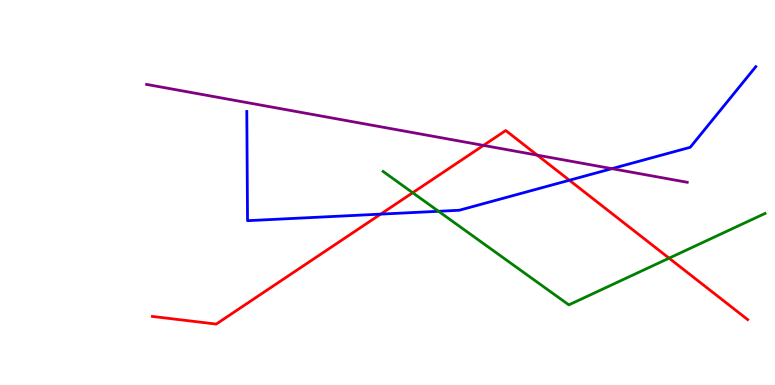[{'lines': ['blue', 'red'], 'intersections': [{'x': 4.91, 'y': 4.44}, {'x': 7.35, 'y': 5.32}]}, {'lines': ['green', 'red'], 'intersections': [{'x': 5.33, 'y': 4.99}, {'x': 8.63, 'y': 3.29}]}, {'lines': ['purple', 'red'], 'intersections': [{'x': 6.24, 'y': 6.22}, {'x': 6.93, 'y': 5.97}]}, {'lines': ['blue', 'green'], 'intersections': [{'x': 5.66, 'y': 4.51}]}, {'lines': ['blue', 'purple'], 'intersections': [{'x': 7.9, 'y': 5.62}]}, {'lines': ['green', 'purple'], 'intersections': []}]